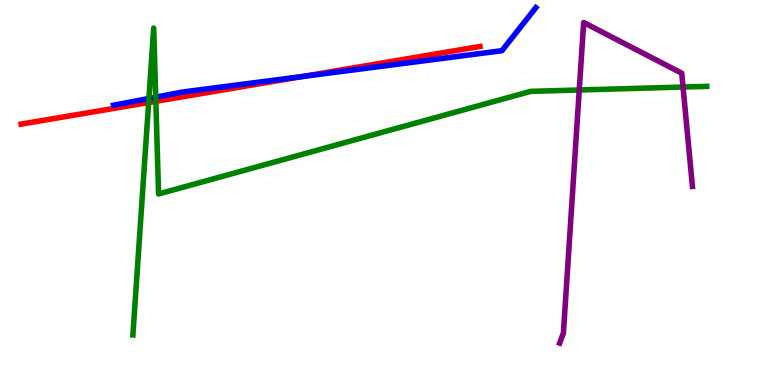[{'lines': ['blue', 'red'], 'intersections': [{'x': 3.9, 'y': 8.01}]}, {'lines': ['green', 'red'], 'intersections': [{'x': 1.92, 'y': 7.34}, {'x': 2.01, 'y': 7.37}]}, {'lines': ['purple', 'red'], 'intersections': []}, {'lines': ['blue', 'green'], 'intersections': [{'x': 1.92, 'y': 7.44}, {'x': 2.01, 'y': 7.48}]}, {'lines': ['blue', 'purple'], 'intersections': []}, {'lines': ['green', 'purple'], 'intersections': [{'x': 7.47, 'y': 7.66}, {'x': 8.81, 'y': 7.74}]}]